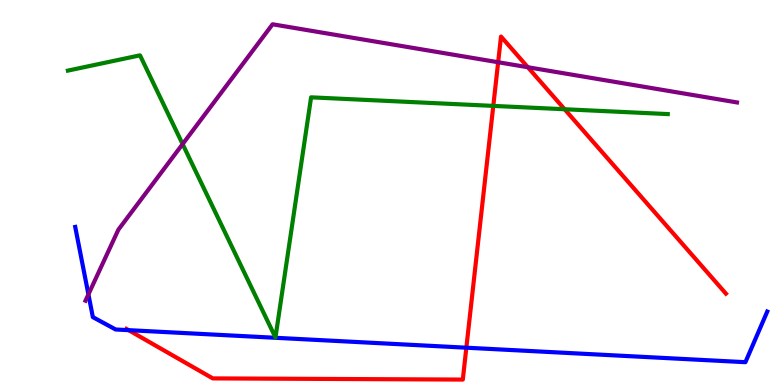[{'lines': ['blue', 'red'], 'intersections': [{'x': 1.66, 'y': 1.42}, {'x': 6.02, 'y': 0.969}]}, {'lines': ['green', 'red'], 'intersections': [{'x': 6.36, 'y': 7.25}, {'x': 7.29, 'y': 7.16}]}, {'lines': ['purple', 'red'], 'intersections': [{'x': 6.43, 'y': 8.38}, {'x': 6.81, 'y': 8.25}]}, {'lines': ['blue', 'green'], 'intersections': []}, {'lines': ['blue', 'purple'], 'intersections': [{'x': 1.14, 'y': 2.35}]}, {'lines': ['green', 'purple'], 'intersections': [{'x': 2.36, 'y': 6.26}]}]